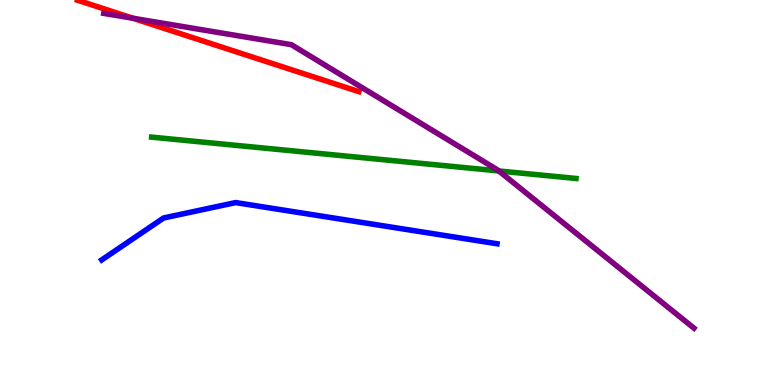[{'lines': ['blue', 'red'], 'intersections': []}, {'lines': ['green', 'red'], 'intersections': []}, {'lines': ['purple', 'red'], 'intersections': [{'x': 1.72, 'y': 9.53}]}, {'lines': ['blue', 'green'], 'intersections': []}, {'lines': ['blue', 'purple'], 'intersections': []}, {'lines': ['green', 'purple'], 'intersections': [{'x': 6.44, 'y': 5.56}]}]